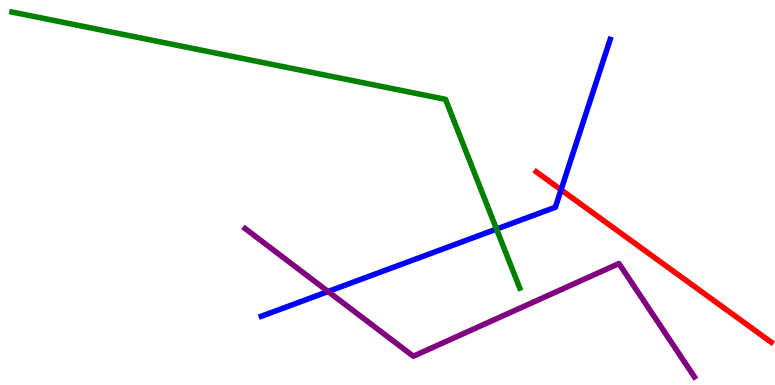[{'lines': ['blue', 'red'], 'intersections': [{'x': 7.24, 'y': 5.07}]}, {'lines': ['green', 'red'], 'intersections': []}, {'lines': ['purple', 'red'], 'intersections': []}, {'lines': ['blue', 'green'], 'intersections': [{'x': 6.41, 'y': 4.05}]}, {'lines': ['blue', 'purple'], 'intersections': [{'x': 4.23, 'y': 2.43}]}, {'lines': ['green', 'purple'], 'intersections': []}]